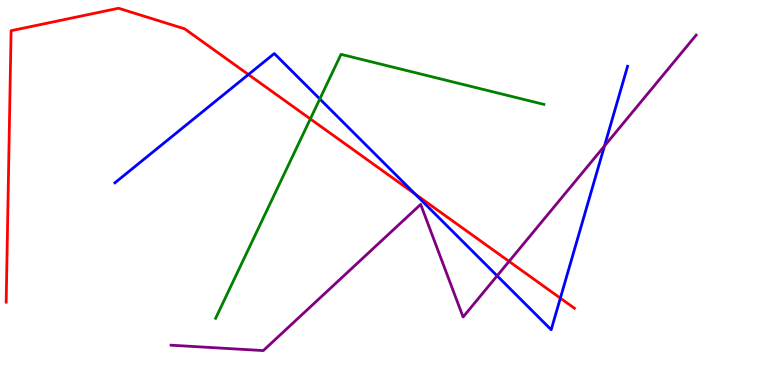[{'lines': ['blue', 'red'], 'intersections': [{'x': 3.21, 'y': 8.06}, {'x': 5.36, 'y': 4.96}, {'x': 7.23, 'y': 2.26}]}, {'lines': ['green', 'red'], 'intersections': [{'x': 4.0, 'y': 6.91}]}, {'lines': ['purple', 'red'], 'intersections': [{'x': 6.57, 'y': 3.21}]}, {'lines': ['blue', 'green'], 'intersections': [{'x': 4.13, 'y': 7.43}]}, {'lines': ['blue', 'purple'], 'intersections': [{'x': 6.41, 'y': 2.84}, {'x': 7.8, 'y': 6.21}]}, {'lines': ['green', 'purple'], 'intersections': []}]